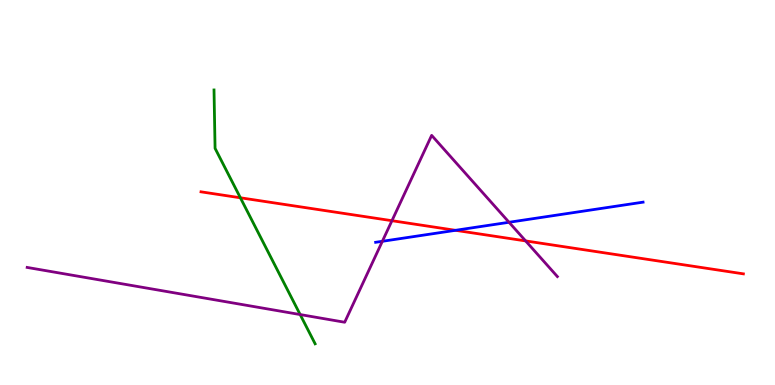[{'lines': ['blue', 'red'], 'intersections': [{'x': 5.88, 'y': 4.02}]}, {'lines': ['green', 'red'], 'intersections': [{'x': 3.1, 'y': 4.86}]}, {'lines': ['purple', 'red'], 'intersections': [{'x': 5.06, 'y': 4.27}, {'x': 6.78, 'y': 3.74}]}, {'lines': ['blue', 'green'], 'intersections': []}, {'lines': ['blue', 'purple'], 'intersections': [{'x': 4.93, 'y': 3.73}, {'x': 6.57, 'y': 4.23}]}, {'lines': ['green', 'purple'], 'intersections': [{'x': 3.87, 'y': 1.83}]}]